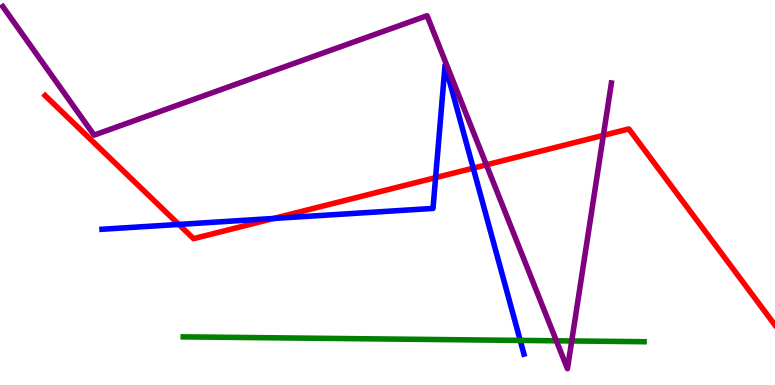[{'lines': ['blue', 'red'], 'intersections': [{'x': 2.31, 'y': 4.17}, {'x': 3.53, 'y': 4.33}, {'x': 5.62, 'y': 5.39}, {'x': 6.11, 'y': 5.63}]}, {'lines': ['green', 'red'], 'intersections': []}, {'lines': ['purple', 'red'], 'intersections': [{'x': 6.28, 'y': 5.72}, {'x': 7.79, 'y': 6.48}]}, {'lines': ['blue', 'green'], 'intersections': [{'x': 6.71, 'y': 1.16}]}, {'lines': ['blue', 'purple'], 'intersections': []}, {'lines': ['green', 'purple'], 'intersections': [{'x': 7.18, 'y': 1.15}, {'x': 7.38, 'y': 1.14}]}]